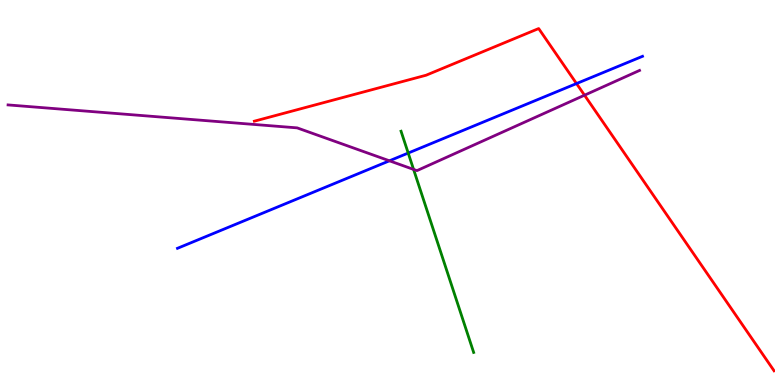[{'lines': ['blue', 'red'], 'intersections': [{'x': 7.44, 'y': 7.83}]}, {'lines': ['green', 'red'], 'intersections': []}, {'lines': ['purple', 'red'], 'intersections': [{'x': 7.54, 'y': 7.53}]}, {'lines': ['blue', 'green'], 'intersections': [{'x': 5.27, 'y': 6.02}]}, {'lines': ['blue', 'purple'], 'intersections': [{'x': 5.02, 'y': 5.82}]}, {'lines': ['green', 'purple'], 'intersections': [{'x': 5.34, 'y': 5.6}]}]